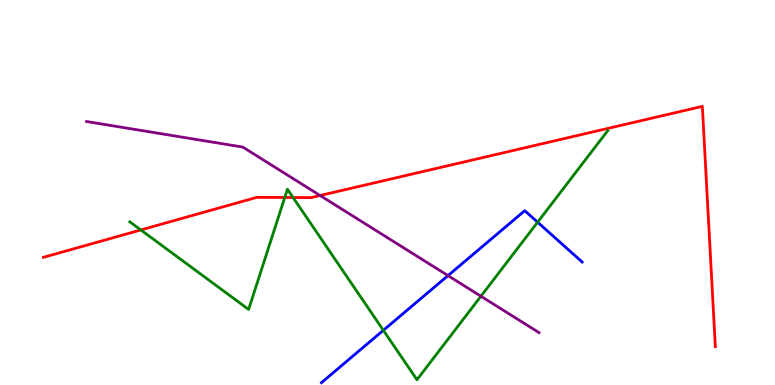[{'lines': ['blue', 'red'], 'intersections': []}, {'lines': ['green', 'red'], 'intersections': [{'x': 1.82, 'y': 4.03}, {'x': 3.67, 'y': 4.87}, {'x': 3.78, 'y': 4.87}]}, {'lines': ['purple', 'red'], 'intersections': [{'x': 4.13, 'y': 4.92}]}, {'lines': ['blue', 'green'], 'intersections': [{'x': 4.95, 'y': 1.42}, {'x': 6.94, 'y': 4.23}]}, {'lines': ['blue', 'purple'], 'intersections': [{'x': 5.78, 'y': 2.84}]}, {'lines': ['green', 'purple'], 'intersections': [{'x': 6.21, 'y': 2.31}]}]